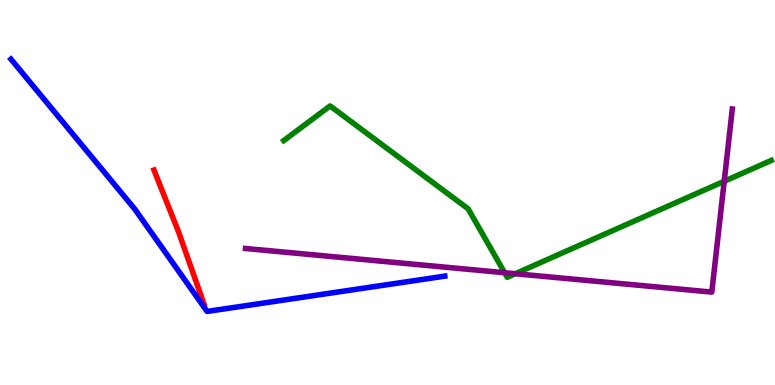[{'lines': ['blue', 'red'], 'intersections': []}, {'lines': ['green', 'red'], 'intersections': []}, {'lines': ['purple', 'red'], 'intersections': []}, {'lines': ['blue', 'green'], 'intersections': []}, {'lines': ['blue', 'purple'], 'intersections': []}, {'lines': ['green', 'purple'], 'intersections': [{'x': 6.51, 'y': 2.92}, {'x': 6.65, 'y': 2.89}, {'x': 9.34, 'y': 5.29}]}]